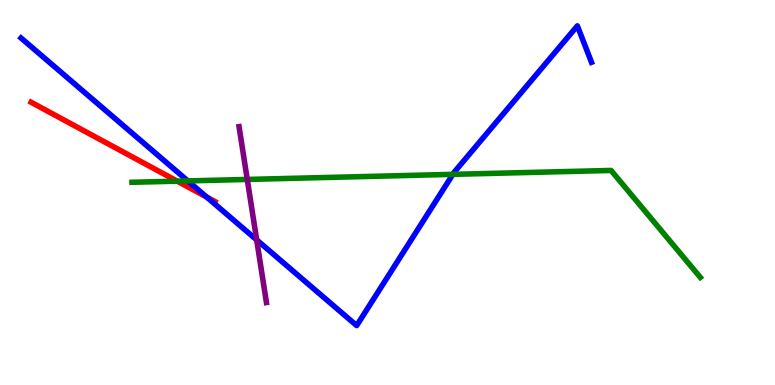[{'lines': ['blue', 'red'], 'intersections': [{'x': 2.67, 'y': 4.88}]}, {'lines': ['green', 'red'], 'intersections': [{'x': 2.29, 'y': 5.29}]}, {'lines': ['purple', 'red'], 'intersections': []}, {'lines': ['blue', 'green'], 'intersections': [{'x': 2.42, 'y': 5.3}, {'x': 5.84, 'y': 5.47}]}, {'lines': ['blue', 'purple'], 'intersections': [{'x': 3.31, 'y': 3.77}]}, {'lines': ['green', 'purple'], 'intersections': [{'x': 3.19, 'y': 5.34}]}]